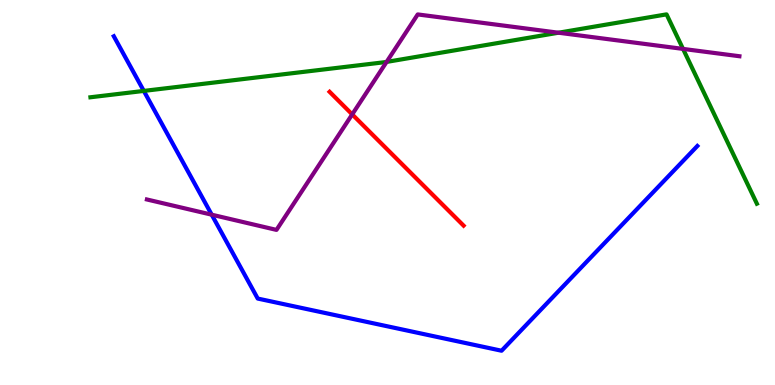[{'lines': ['blue', 'red'], 'intersections': []}, {'lines': ['green', 'red'], 'intersections': []}, {'lines': ['purple', 'red'], 'intersections': [{'x': 4.54, 'y': 7.03}]}, {'lines': ['blue', 'green'], 'intersections': [{'x': 1.86, 'y': 7.64}]}, {'lines': ['blue', 'purple'], 'intersections': [{'x': 2.73, 'y': 4.42}]}, {'lines': ['green', 'purple'], 'intersections': [{'x': 4.99, 'y': 8.39}, {'x': 7.21, 'y': 9.15}, {'x': 8.81, 'y': 8.73}]}]